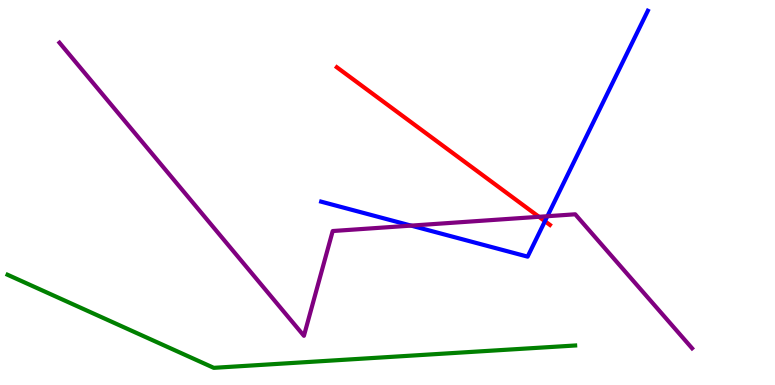[{'lines': ['blue', 'red'], 'intersections': [{'x': 7.03, 'y': 4.25}]}, {'lines': ['green', 'red'], 'intersections': []}, {'lines': ['purple', 'red'], 'intersections': [{'x': 6.95, 'y': 4.37}]}, {'lines': ['blue', 'green'], 'intersections': []}, {'lines': ['blue', 'purple'], 'intersections': [{'x': 5.3, 'y': 4.14}, {'x': 7.06, 'y': 4.38}]}, {'lines': ['green', 'purple'], 'intersections': []}]